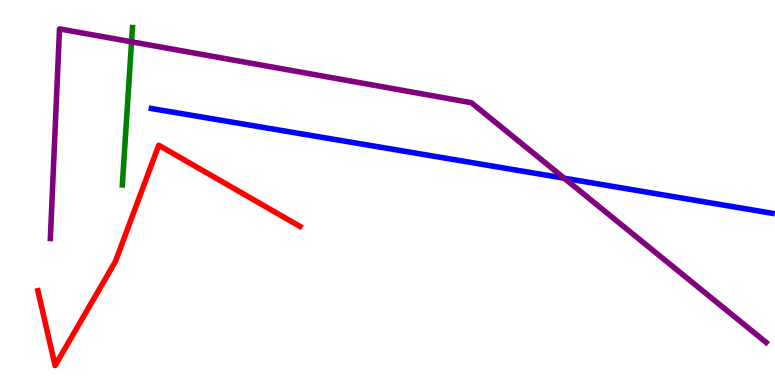[{'lines': ['blue', 'red'], 'intersections': []}, {'lines': ['green', 'red'], 'intersections': []}, {'lines': ['purple', 'red'], 'intersections': []}, {'lines': ['blue', 'green'], 'intersections': []}, {'lines': ['blue', 'purple'], 'intersections': [{'x': 7.28, 'y': 5.37}]}, {'lines': ['green', 'purple'], 'intersections': [{'x': 1.7, 'y': 8.91}]}]